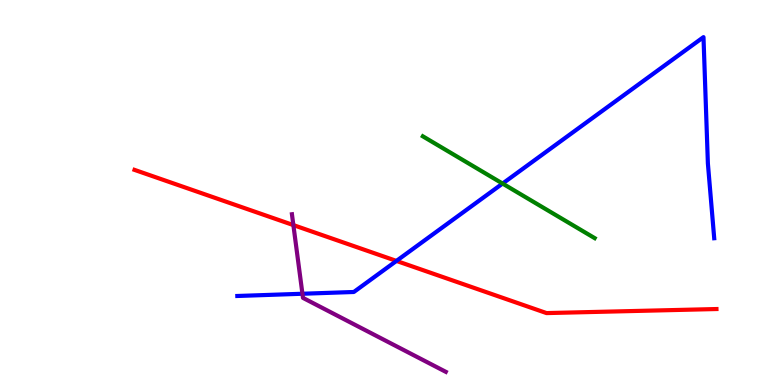[{'lines': ['blue', 'red'], 'intersections': [{'x': 5.12, 'y': 3.22}]}, {'lines': ['green', 'red'], 'intersections': []}, {'lines': ['purple', 'red'], 'intersections': [{'x': 3.79, 'y': 4.15}]}, {'lines': ['blue', 'green'], 'intersections': [{'x': 6.48, 'y': 5.23}]}, {'lines': ['blue', 'purple'], 'intersections': [{'x': 3.9, 'y': 2.37}]}, {'lines': ['green', 'purple'], 'intersections': []}]